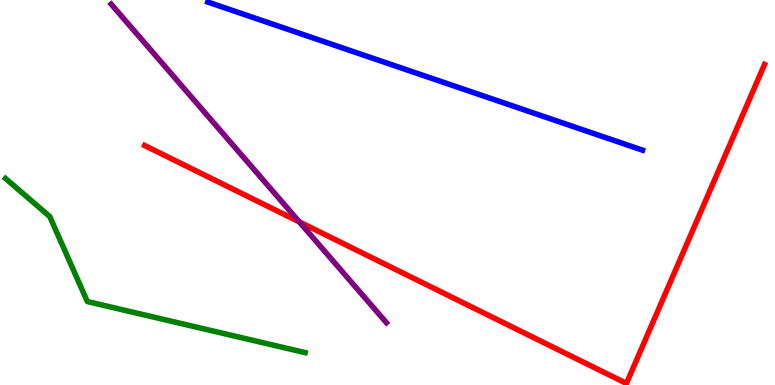[{'lines': ['blue', 'red'], 'intersections': []}, {'lines': ['green', 'red'], 'intersections': []}, {'lines': ['purple', 'red'], 'intersections': [{'x': 3.86, 'y': 4.24}]}, {'lines': ['blue', 'green'], 'intersections': []}, {'lines': ['blue', 'purple'], 'intersections': []}, {'lines': ['green', 'purple'], 'intersections': []}]